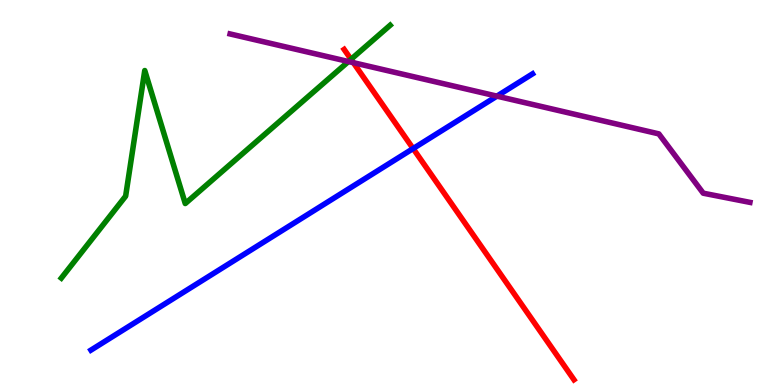[{'lines': ['blue', 'red'], 'intersections': [{'x': 5.33, 'y': 6.14}]}, {'lines': ['green', 'red'], 'intersections': [{'x': 4.53, 'y': 8.46}]}, {'lines': ['purple', 'red'], 'intersections': [{'x': 4.56, 'y': 8.37}]}, {'lines': ['blue', 'green'], 'intersections': []}, {'lines': ['blue', 'purple'], 'intersections': [{'x': 6.41, 'y': 7.5}]}, {'lines': ['green', 'purple'], 'intersections': [{'x': 4.5, 'y': 8.4}]}]